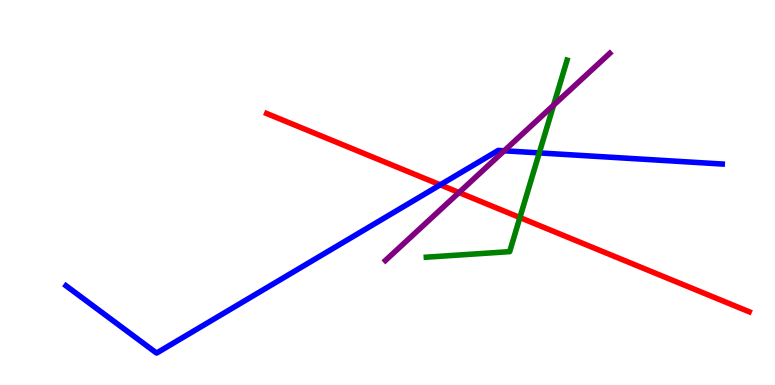[{'lines': ['blue', 'red'], 'intersections': [{'x': 5.68, 'y': 5.2}]}, {'lines': ['green', 'red'], 'intersections': [{'x': 6.71, 'y': 4.35}]}, {'lines': ['purple', 'red'], 'intersections': [{'x': 5.92, 'y': 5.0}]}, {'lines': ['blue', 'green'], 'intersections': [{'x': 6.96, 'y': 6.03}]}, {'lines': ['blue', 'purple'], 'intersections': [{'x': 6.51, 'y': 6.08}]}, {'lines': ['green', 'purple'], 'intersections': [{'x': 7.14, 'y': 7.27}]}]